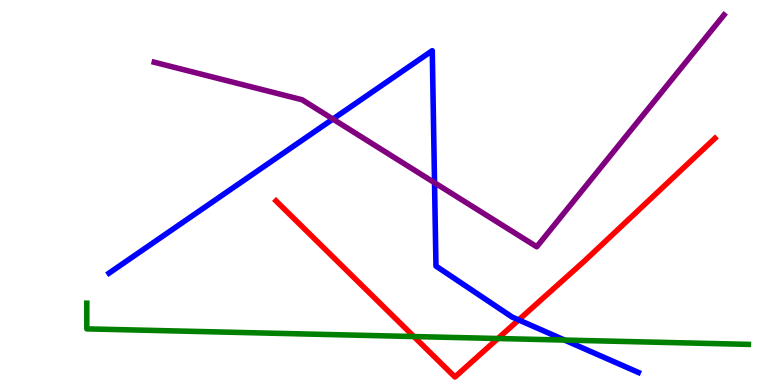[{'lines': ['blue', 'red'], 'intersections': [{'x': 6.69, 'y': 1.69}]}, {'lines': ['green', 'red'], 'intersections': [{'x': 5.34, 'y': 1.26}, {'x': 6.42, 'y': 1.21}]}, {'lines': ['purple', 'red'], 'intersections': []}, {'lines': ['blue', 'green'], 'intersections': [{'x': 7.28, 'y': 1.17}]}, {'lines': ['blue', 'purple'], 'intersections': [{'x': 4.3, 'y': 6.91}, {'x': 5.61, 'y': 5.25}]}, {'lines': ['green', 'purple'], 'intersections': []}]